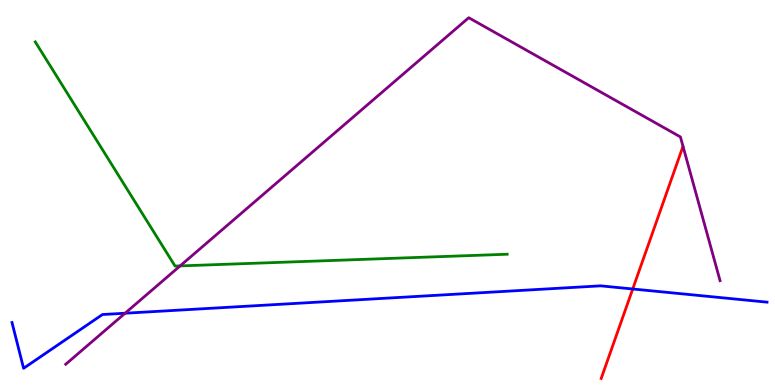[{'lines': ['blue', 'red'], 'intersections': [{'x': 8.16, 'y': 2.49}]}, {'lines': ['green', 'red'], 'intersections': []}, {'lines': ['purple', 'red'], 'intersections': []}, {'lines': ['blue', 'green'], 'intersections': []}, {'lines': ['blue', 'purple'], 'intersections': [{'x': 1.61, 'y': 1.86}]}, {'lines': ['green', 'purple'], 'intersections': [{'x': 2.32, 'y': 3.09}]}]